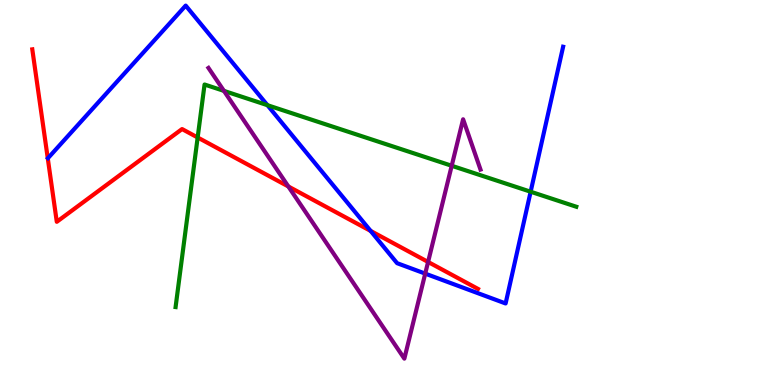[{'lines': ['blue', 'red'], 'intersections': [{'x': 4.78, 'y': 4.0}]}, {'lines': ['green', 'red'], 'intersections': [{'x': 2.55, 'y': 6.43}]}, {'lines': ['purple', 'red'], 'intersections': [{'x': 3.72, 'y': 5.16}, {'x': 5.52, 'y': 3.2}]}, {'lines': ['blue', 'green'], 'intersections': [{'x': 3.45, 'y': 7.27}, {'x': 6.85, 'y': 5.02}]}, {'lines': ['blue', 'purple'], 'intersections': [{'x': 5.49, 'y': 2.89}]}, {'lines': ['green', 'purple'], 'intersections': [{'x': 2.89, 'y': 7.64}, {'x': 5.83, 'y': 5.69}]}]